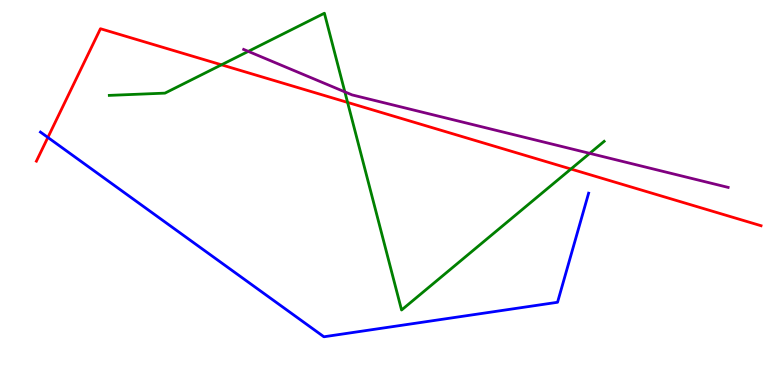[{'lines': ['blue', 'red'], 'intersections': [{'x': 0.618, 'y': 6.43}]}, {'lines': ['green', 'red'], 'intersections': [{'x': 2.86, 'y': 8.32}, {'x': 4.49, 'y': 7.34}, {'x': 7.37, 'y': 5.61}]}, {'lines': ['purple', 'red'], 'intersections': []}, {'lines': ['blue', 'green'], 'intersections': []}, {'lines': ['blue', 'purple'], 'intersections': []}, {'lines': ['green', 'purple'], 'intersections': [{'x': 3.2, 'y': 8.67}, {'x': 4.45, 'y': 7.61}, {'x': 7.61, 'y': 6.02}]}]